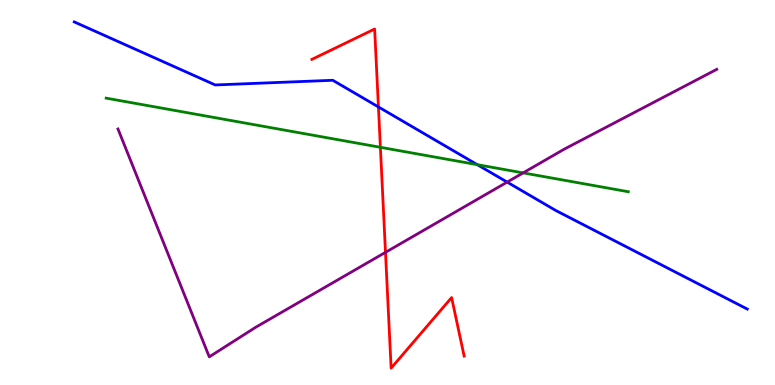[{'lines': ['blue', 'red'], 'intersections': [{'x': 4.88, 'y': 7.22}]}, {'lines': ['green', 'red'], 'intersections': [{'x': 4.91, 'y': 6.17}]}, {'lines': ['purple', 'red'], 'intersections': [{'x': 4.97, 'y': 3.45}]}, {'lines': ['blue', 'green'], 'intersections': [{'x': 6.16, 'y': 5.72}]}, {'lines': ['blue', 'purple'], 'intersections': [{'x': 6.54, 'y': 5.27}]}, {'lines': ['green', 'purple'], 'intersections': [{'x': 6.75, 'y': 5.51}]}]